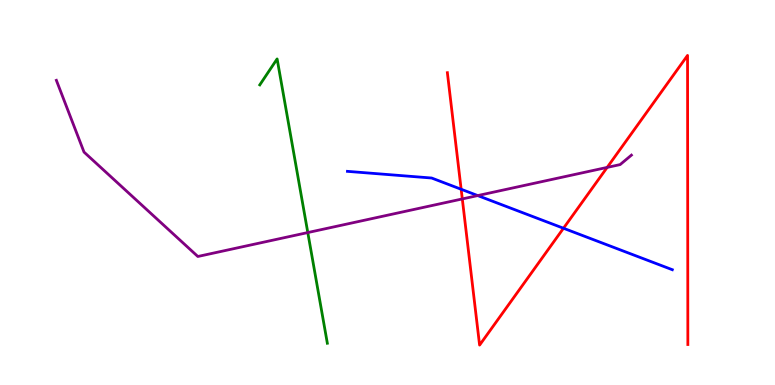[{'lines': ['blue', 'red'], 'intersections': [{'x': 5.95, 'y': 5.08}, {'x': 7.27, 'y': 4.07}]}, {'lines': ['green', 'red'], 'intersections': []}, {'lines': ['purple', 'red'], 'intersections': [{'x': 5.97, 'y': 4.83}, {'x': 7.83, 'y': 5.65}]}, {'lines': ['blue', 'green'], 'intersections': []}, {'lines': ['blue', 'purple'], 'intersections': [{'x': 6.16, 'y': 4.92}]}, {'lines': ['green', 'purple'], 'intersections': [{'x': 3.97, 'y': 3.96}]}]